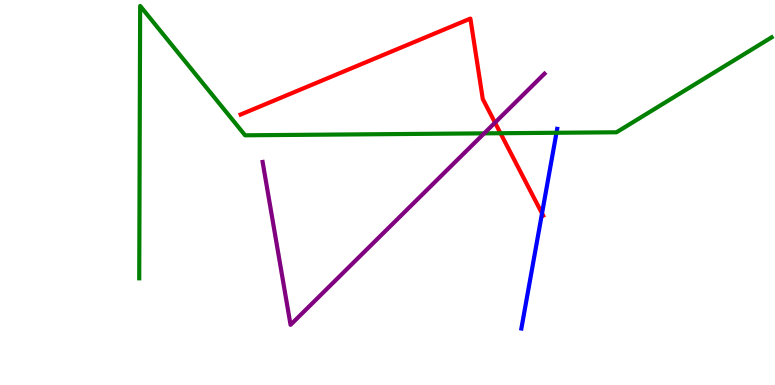[{'lines': ['blue', 'red'], 'intersections': [{'x': 6.99, 'y': 4.46}]}, {'lines': ['green', 'red'], 'intersections': [{'x': 6.46, 'y': 6.54}]}, {'lines': ['purple', 'red'], 'intersections': [{'x': 6.39, 'y': 6.81}]}, {'lines': ['blue', 'green'], 'intersections': [{'x': 7.18, 'y': 6.55}]}, {'lines': ['blue', 'purple'], 'intersections': []}, {'lines': ['green', 'purple'], 'intersections': [{'x': 6.25, 'y': 6.54}]}]